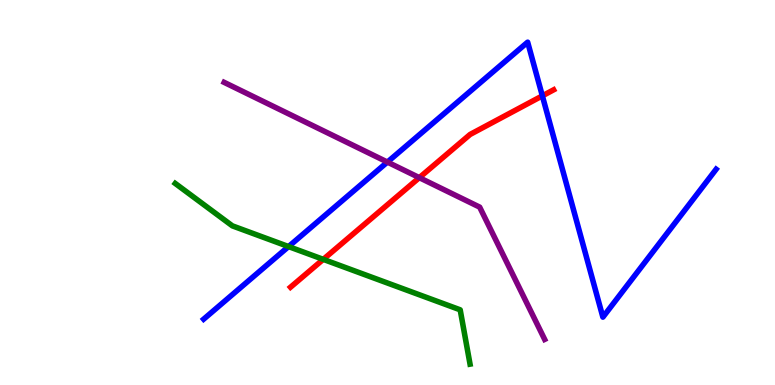[{'lines': ['blue', 'red'], 'intersections': [{'x': 7.0, 'y': 7.51}]}, {'lines': ['green', 'red'], 'intersections': [{'x': 4.17, 'y': 3.26}]}, {'lines': ['purple', 'red'], 'intersections': [{'x': 5.41, 'y': 5.39}]}, {'lines': ['blue', 'green'], 'intersections': [{'x': 3.72, 'y': 3.6}]}, {'lines': ['blue', 'purple'], 'intersections': [{'x': 5.0, 'y': 5.79}]}, {'lines': ['green', 'purple'], 'intersections': []}]